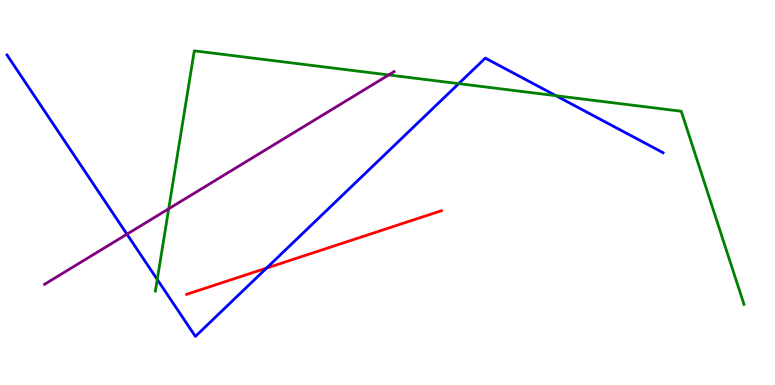[{'lines': ['blue', 'red'], 'intersections': [{'x': 3.44, 'y': 3.04}]}, {'lines': ['green', 'red'], 'intersections': []}, {'lines': ['purple', 'red'], 'intersections': []}, {'lines': ['blue', 'green'], 'intersections': [{'x': 2.03, 'y': 2.74}, {'x': 5.92, 'y': 7.83}, {'x': 7.17, 'y': 7.51}]}, {'lines': ['blue', 'purple'], 'intersections': [{'x': 1.64, 'y': 3.92}]}, {'lines': ['green', 'purple'], 'intersections': [{'x': 2.18, 'y': 4.58}, {'x': 5.02, 'y': 8.05}]}]